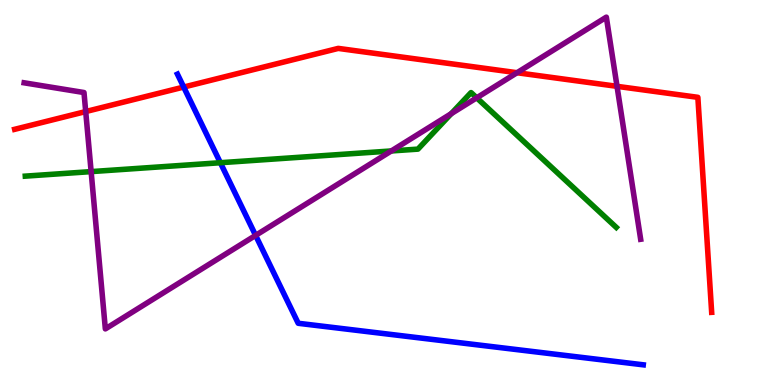[{'lines': ['blue', 'red'], 'intersections': [{'x': 2.37, 'y': 7.74}]}, {'lines': ['green', 'red'], 'intersections': []}, {'lines': ['purple', 'red'], 'intersections': [{'x': 1.11, 'y': 7.1}, {'x': 6.67, 'y': 8.11}, {'x': 7.96, 'y': 7.76}]}, {'lines': ['blue', 'green'], 'intersections': [{'x': 2.84, 'y': 5.77}]}, {'lines': ['blue', 'purple'], 'intersections': [{'x': 3.3, 'y': 3.89}]}, {'lines': ['green', 'purple'], 'intersections': [{'x': 1.18, 'y': 5.54}, {'x': 5.05, 'y': 6.08}, {'x': 5.82, 'y': 7.05}, {'x': 6.15, 'y': 7.46}]}]